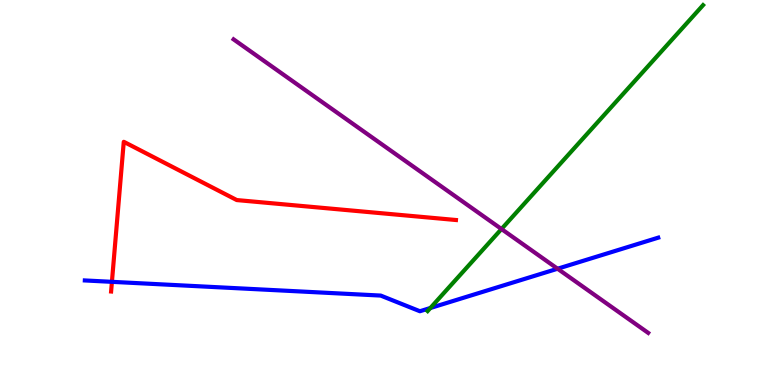[{'lines': ['blue', 'red'], 'intersections': [{'x': 1.44, 'y': 2.68}]}, {'lines': ['green', 'red'], 'intersections': []}, {'lines': ['purple', 'red'], 'intersections': []}, {'lines': ['blue', 'green'], 'intersections': [{'x': 5.55, 'y': 2.0}]}, {'lines': ['blue', 'purple'], 'intersections': [{'x': 7.19, 'y': 3.02}]}, {'lines': ['green', 'purple'], 'intersections': [{'x': 6.47, 'y': 4.05}]}]